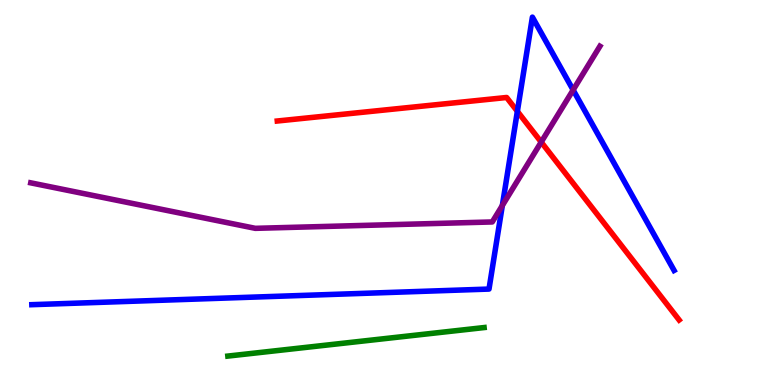[{'lines': ['blue', 'red'], 'intersections': [{'x': 6.68, 'y': 7.11}]}, {'lines': ['green', 'red'], 'intersections': []}, {'lines': ['purple', 'red'], 'intersections': [{'x': 6.98, 'y': 6.31}]}, {'lines': ['blue', 'green'], 'intersections': []}, {'lines': ['blue', 'purple'], 'intersections': [{'x': 6.48, 'y': 4.66}, {'x': 7.4, 'y': 7.66}]}, {'lines': ['green', 'purple'], 'intersections': []}]